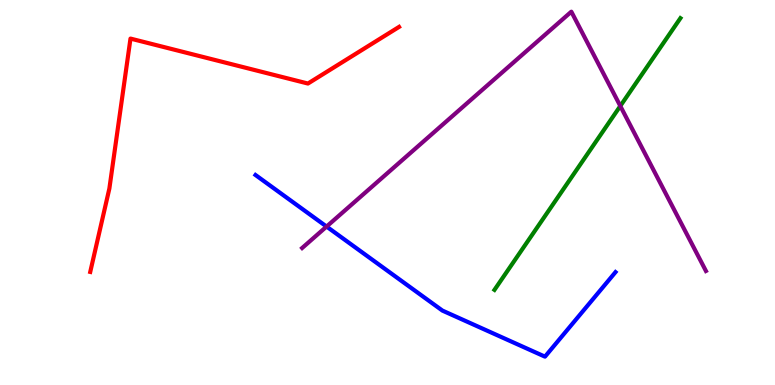[{'lines': ['blue', 'red'], 'intersections': []}, {'lines': ['green', 'red'], 'intersections': []}, {'lines': ['purple', 'red'], 'intersections': []}, {'lines': ['blue', 'green'], 'intersections': []}, {'lines': ['blue', 'purple'], 'intersections': [{'x': 4.21, 'y': 4.12}]}, {'lines': ['green', 'purple'], 'intersections': [{'x': 8.0, 'y': 7.25}]}]